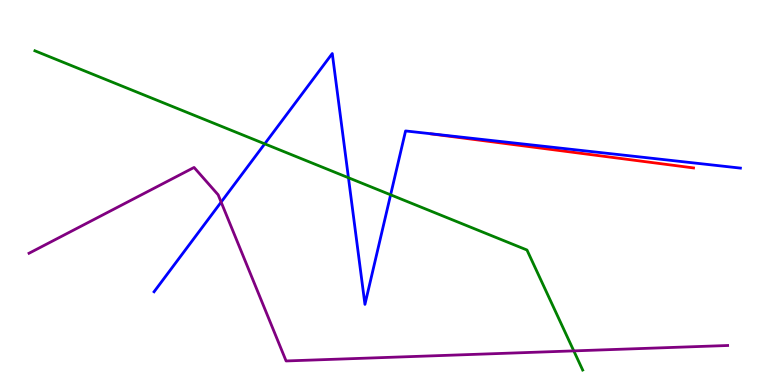[{'lines': ['blue', 'red'], 'intersections': []}, {'lines': ['green', 'red'], 'intersections': []}, {'lines': ['purple', 'red'], 'intersections': []}, {'lines': ['blue', 'green'], 'intersections': [{'x': 3.42, 'y': 6.26}, {'x': 4.5, 'y': 5.38}, {'x': 5.04, 'y': 4.94}]}, {'lines': ['blue', 'purple'], 'intersections': [{'x': 2.85, 'y': 4.75}]}, {'lines': ['green', 'purple'], 'intersections': [{'x': 7.4, 'y': 0.886}]}]